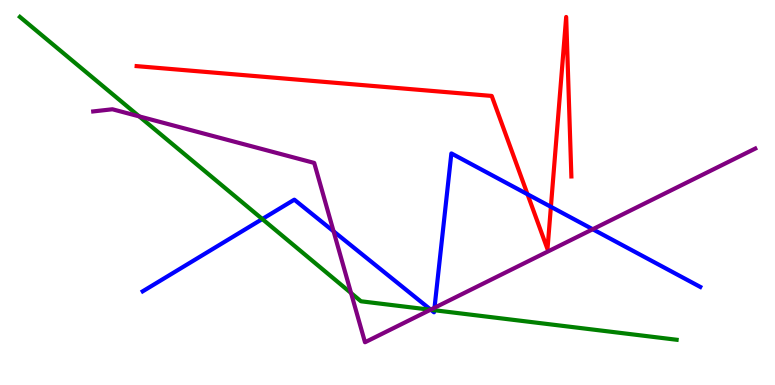[{'lines': ['blue', 'red'], 'intersections': [{'x': 6.81, 'y': 4.95}, {'x': 7.11, 'y': 4.63}]}, {'lines': ['green', 'red'], 'intersections': []}, {'lines': ['purple', 'red'], 'intersections': []}, {'lines': ['blue', 'green'], 'intersections': [{'x': 3.38, 'y': 4.31}, {'x': 5.56, 'y': 1.95}, {'x': 5.6, 'y': 1.94}]}, {'lines': ['blue', 'purple'], 'intersections': [{'x': 4.3, 'y': 3.99}, {'x': 5.56, 'y': 1.96}, {'x': 5.61, 'y': 2.01}, {'x': 7.65, 'y': 4.05}]}, {'lines': ['green', 'purple'], 'intersections': [{'x': 1.8, 'y': 6.98}, {'x': 4.53, 'y': 2.39}, {'x': 5.55, 'y': 1.95}]}]